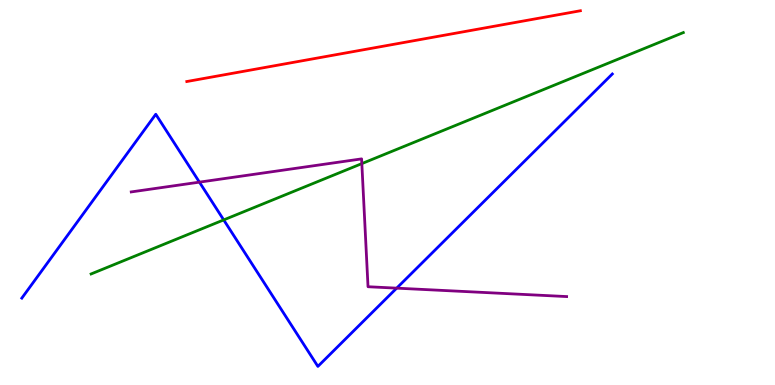[{'lines': ['blue', 'red'], 'intersections': []}, {'lines': ['green', 'red'], 'intersections': []}, {'lines': ['purple', 'red'], 'intersections': []}, {'lines': ['blue', 'green'], 'intersections': [{'x': 2.89, 'y': 4.29}]}, {'lines': ['blue', 'purple'], 'intersections': [{'x': 2.57, 'y': 5.27}, {'x': 5.12, 'y': 2.52}]}, {'lines': ['green', 'purple'], 'intersections': [{'x': 4.67, 'y': 5.75}]}]